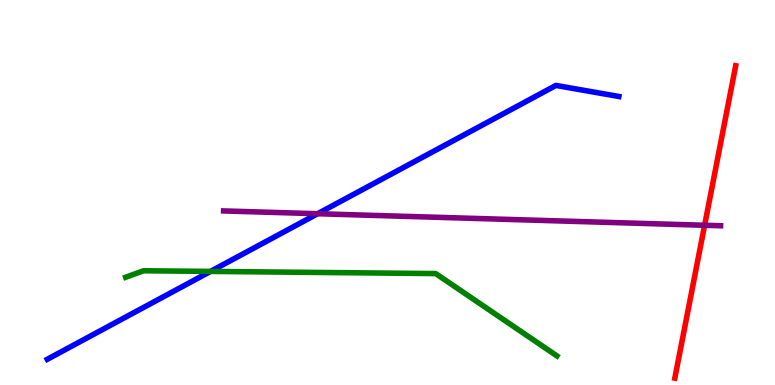[{'lines': ['blue', 'red'], 'intersections': []}, {'lines': ['green', 'red'], 'intersections': []}, {'lines': ['purple', 'red'], 'intersections': [{'x': 9.09, 'y': 4.15}]}, {'lines': ['blue', 'green'], 'intersections': [{'x': 2.72, 'y': 2.95}]}, {'lines': ['blue', 'purple'], 'intersections': [{'x': 4.1, 'y': 4.45}]}, {'lines': ['green', 'purple'], 'intersections': []}]